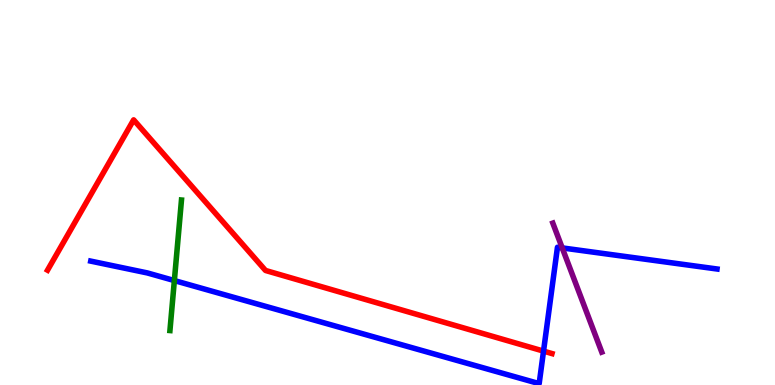[{'lines': ['blue', 'red'], 'intersections': [{'x': 7.01, 'y': 0.88}]}, {'lines': ['green', 'red'], 'intersections': []}, {'lines': ['purple', 'red'], 'intersections': []}, {'lines': ['blue', 'green'], 'intersections': [{'x': 2.25, 'y': 2.71}]}, {'lines': ['blue', 'purple'], 'intersections': [{'x': 7.25, 'y': 3.56}]}, {'lines': ['green', 'purple'], 'intersections': []}]